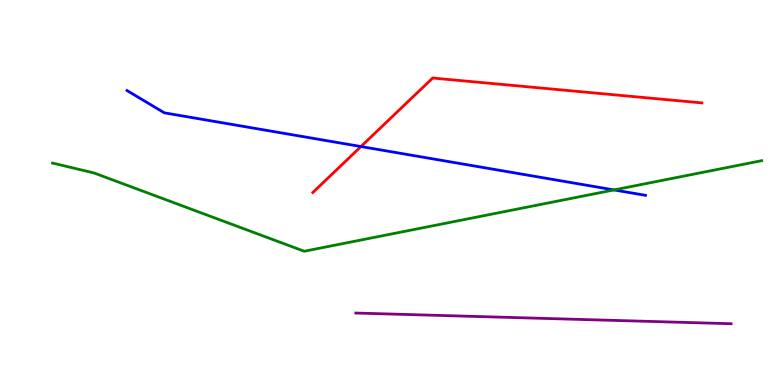[{'lines': ['blue', 'red'], 'intersections': [{'x': 4.66, 'y': 6.19}]}, {'lines': ['green', 'red'], 'intersections': []}, {'lines': ['purple', 'red'], 'intersections': []}, {'lines': ['blue', 'green'], 'intersections': [{'x': 7.92, 'y': 5.07}]}, {'lines': ['blue', 'purple'], 'intersections': []}, {'lines': ['green', 'purple'], 'intersections': []}]